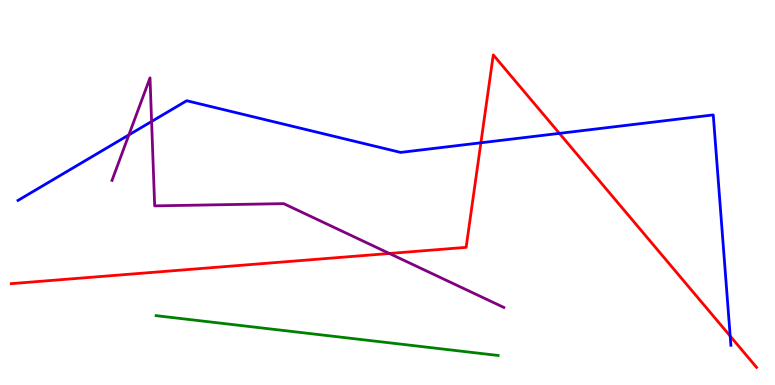[{'lines': ['blue', 'red'], 'intersections': [{'x': 6.2, 'y': 6.29}, {'x': 7.22, 'y': 6.54}, {'x': 9.42, 'y': 1.27}]}, {'lines': ['green', 'red'], 'intersections': []}, {'lines': ['purple', 'red'], 'intersections': [{'x': 5.02, 'y': 3.42}]}, {'lines': ['blue', 'green'], 'intersections': []}, {'lines': ['blue', 'purple'], 'intersections': [{'x': 1.66, 'y': 6.5}, {'x': 1.96, 'y': 6.84}]}, {'lines': ['green', 'purple'], 'intersections': []}]